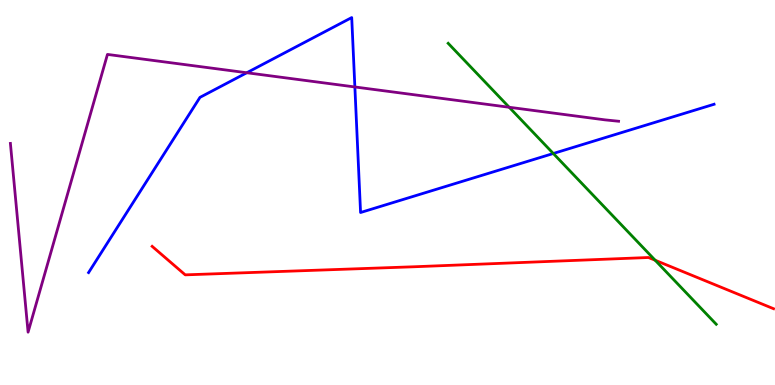[{'lines': ['blue', 'red'], 'intersections': []}, {'lines': ['green', 'red'], 'intersections': [{'x': 8.45, 'y': 3.24}]}, {'lines': ['purple', 'red'], 'intersections': []}, {'lines': ['blue', 'green'], 'intersections': [{'x': 7.14, 'y': 6.01}]}, {'lines': ['blue', 'purple'], 'intersections': [{'x': 3.18, 'y': 8.11}, {'x': 4.58, 'y': 7.74}]}, {'lines': ['green', 'purple'], 'intersections': [{'x': 6.57, 'y': 7.21}]}]